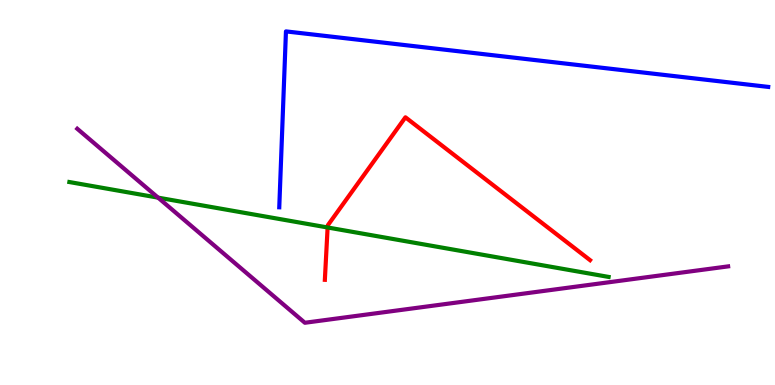[{'lines': ['blue', 'red'], 'intersections': []}, {'lines': ['green', 'red'], 'intersections': [{'x': 4.23, 'y': 4.09}]}, {'lines': ['purple', 'red'], 'intersections': []}, {'lines': ['blue', 'green'], 'intersections': []}, {'lines': ['blue', 'purple'], 'intersections': []}, {'lines': ['green', 'purple'], 'intersections': [{'x': 2.04, 'y': 4.87}]}]